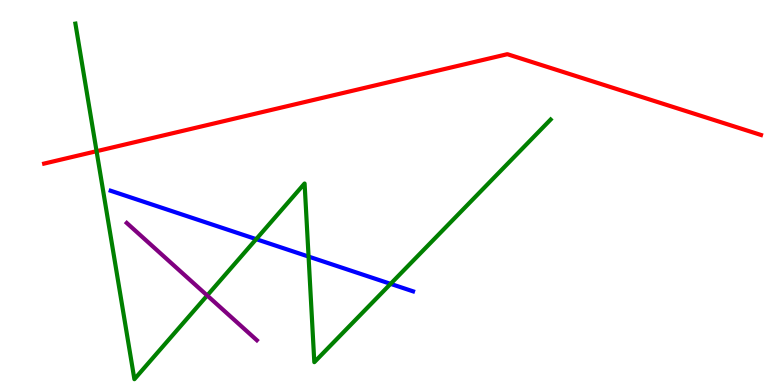[{'lines': ['blue', 'red'], 'intersections': []}, {'lines': ['green', 'red'], 'intersections': [{'x': 1.25, 'y': 6.07}]}, {'lines': ['purple', 'red'], 'intersections': []}, {'lines': ['blue', 'green'], 'intersections': [{'x': 3.31, 'y': 3.79}, {'x': 3.98, 'y': 3.34}, {'x': 5.04, 'y': 2.63}]}, {'lines': ['blue', 'purple'], 'intersections': []}, {'lines': ['green', 'purple'], 'intersections': [{'x': 2.67, 'y': 2.33}]}]